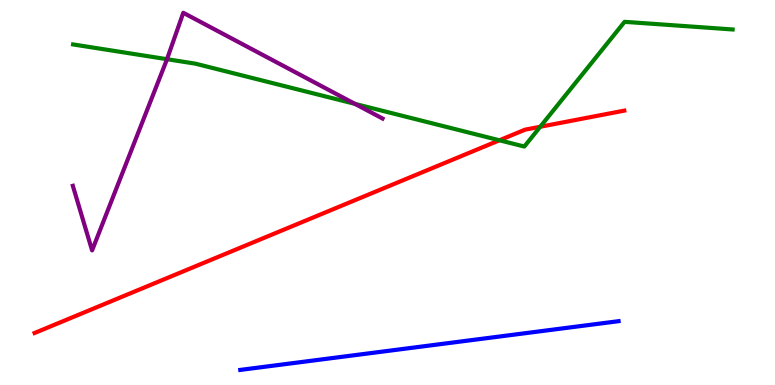[{'lines': ['blue', 'red'], 'intersections': []}, {'lines': ['green', 'red'], 'intersections': [{'x': 6.44, 'y': 6.36}, {'x': 6.97, 'y': 6.71}]}, {'lines': ['purple', 'red'], 'intersections': []}, {'lines': ['blue', 'green'], 'intersections': []}, {'lines': ['blue', 'purple'], 'intersections': []}, {'lines': ['green', 'purple'], 'intersections': [{'x': 2.15, 'y': 8.46}, {'x': 4.58, 'y': 7.3}]}]